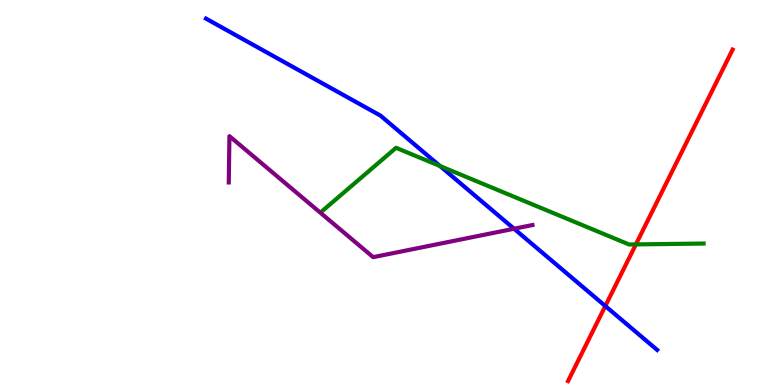[{'lines': ['blue', 'red'], 'intersections': [{'x': 7.81, 'y': 2.05}]}, {'lines': ['green', 'red'], 'intersections': [{'x': 8.21, 'y': 3.65}]}, {'lines': ['purple', 'red'], 'intersections': []}, {'lines': ['blue', 'green'], 'intersections': [{'x': 5.68, 'y': 5.69}]}, {'lines': ['blue', 'purple'], 'intersections': [{'x': 6.63, 'y': 4.06}]}, {'lines': ['green', 'purple'], 'intersections': []}]